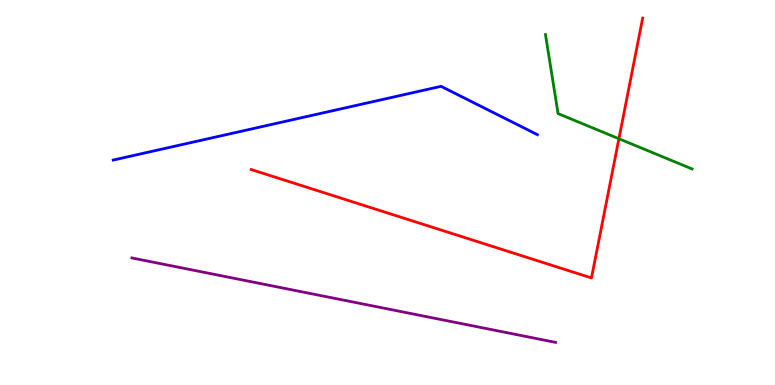[{'lines': ['blue', 'red'], 'intersections': []}, {'lines': ['green', 'red'], 'intersections': [{'x': 7.99, 'y': 6.4}]}, {'lines': ['purple', 'red'], 'intersections': []}, {'lines': ['blue', 'green'], 'intersections': []}, {'lines': ['blue', 'purple'], 'intersections': []}, {'lines': ['green', 'purple'], 'intersections': []}]